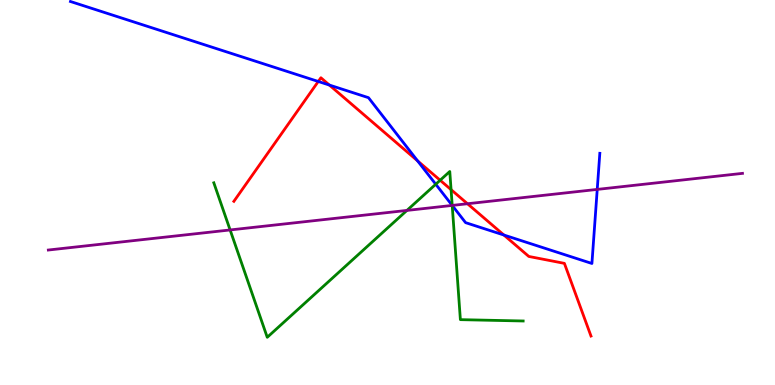[{'lines': ['blue', 'red'], 'intersections': [{'x': 4.11, 'y': 7.88}, {'x': 4.25, 'y': 7.79}, {'x': 5.39, 'y': 5.82}, {'x': 6.5, 'y': 3.9}]}, {'lines': ['green', 'red'], 'intersections': [{'x': 5.68, 'y': 5.32}, {'x': 5.82, 'y': 5.07}]}, {'lines': ['purple', 'red'], 'intersections': [{'x': 6.03, 'y': 4.71}]}, {'lines': ['blue', 'green'], 'intersections': [{'x': 5.62, 'y': 5.21}, {'x': 5.83, 'y': 4.66}]}, {'lines': ['blue', 'purple'], 'intersections': [{'x': 5.83, 'y': 4.66}, {'x': 7.71, 'y': 5.08}]}, {'lines': ['green', 'purple'], 'intersections': [{'x': 2.97, 'y': 4.03}, {'x': 5.25, 'y': 4.53}, {'x': 5.83, 'y': 4.66}]}]